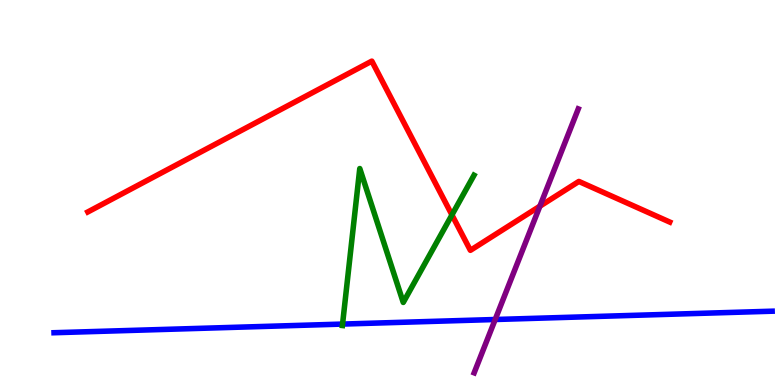[{'lines': ['blue', 'red'], 'intersections': []}, {'lines': ['green', 'red'], 'intersections': [{'x': 5.83, 'y': 4.42}]}, {'lines': ['purple', 'red'], 'intersections': [{'x': 6.97, 'y': 4.64}]}, {'lines': ['blue', 'green'], 'intersections': [{'x': 4.42, 'y': 1.58}]}, {'lines': ['blue', 'purple'], 'intersections': [{'x': 6.39, 'y': 1.7}]}, {'lines': ['green', 'purple'], 'intersections': []}]